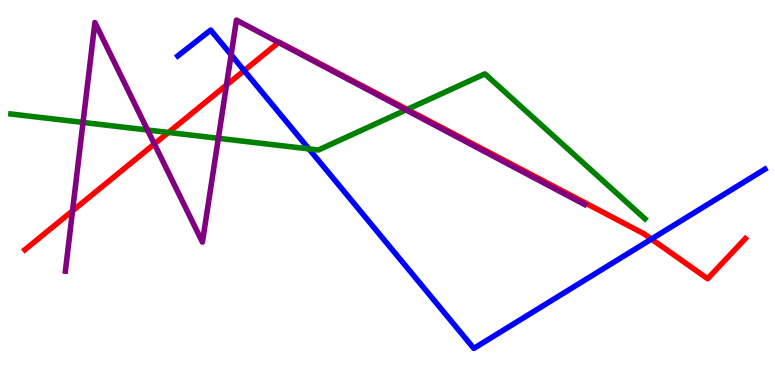[{'lines': ['blue', 'red'], 'intersections': [{'x': 3.15, 'y': 8.17}, {'x': 8.41, 'y': 3.79}]}, {'lines': ['green', 'red'], 'intersections': [{'x': 2.17, 'y': 6.56}, {'x': 5.25, 'y': 7.16}]}, {'lines': ['purple', 'red'], 'intersections': [{'x': 0.936, 'y': 4.52}, {'x': 1.99, 'y': 6.26}, {'x': 2.92, 'y': 7.79}, {'x': 3.6, 'y': 8.9}]}, {'lines': ['blue', 'green'], 'intersections': [{'x': 3.99, 'y': 6.13}]}, {'lines': ['blue', 'purple'], 'intersections': [{'x': 2.98, 'y': 8.58}]}, {'lines': ['green', 'purple'], 'intersections': [{'x': 1.07, 'y': 6.82}, {'x': 1.9, 'y': 6.62}, {'x': 2.82, 'y': 6.41}, {'x': 5.24, 'y': 7.14}]}]